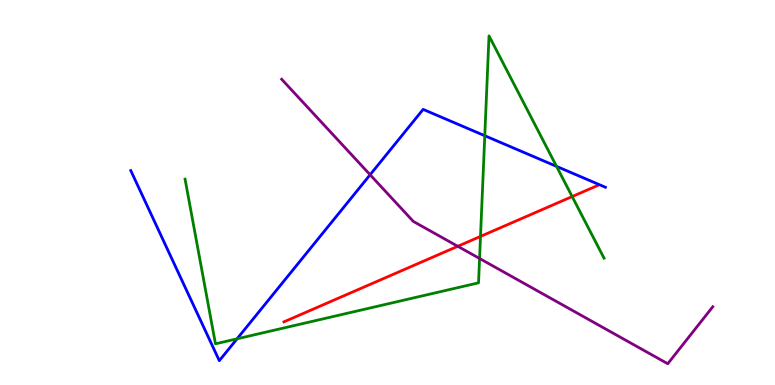[{'lines': ['blue', 'red'], 'intersections': []}, {'lines': ['green', 'red'], 'intersections': [{'x': 6.2, 'y': 3.86}, {'x': 7.38, 'y': 4.89}]}, {'lines': ['purple', 'red'], 'intersections': [{'x': 5.91, 'y': 3.6}]}, {'lines': ['blue', 'green'], 'intersections': [{'x': 3.06, 'y': 1.2}, {'x': 6.26, 'y': 6.47}, {'x': 7.18, 'y': 5.68}]}, {'lines': ['blue', 'purple'], 'intersections': [{'x': 4.78, 'y': 5.46}]}, {'lines': ['green', 'purple'], 'intersections': [{'x': 6.19, 'y': 3.29}]}]